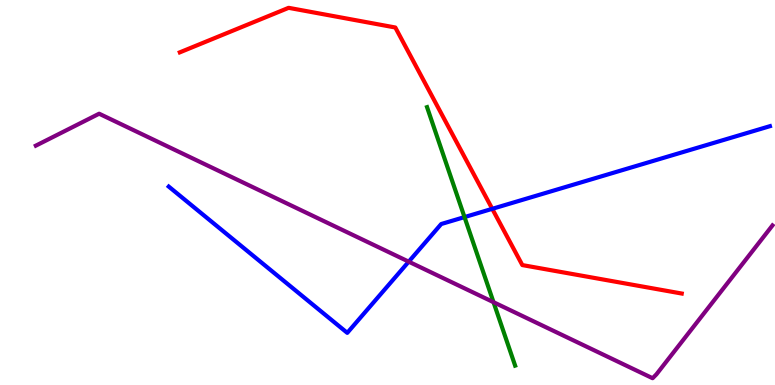[{'lines': ['blue', 'red'], 'intersections': [{'x': 6.35, 'y': 4.58}]}, {'lines': ['green', 'red'], 'intersections': []}, {'lines': ['purple', 'red'], 'intersections': []}, {'lines': ['blue', 'green'], 'intersections': [{'x': 5.99, 'y': 4.36}]}, {'lines': ['blue', 'purple'], 'intersections': [{'x': 5.27, 'y': 3.2}]}, {'lines': ['green', 'purple'], 'intersections': [{'x': 6.37, 'y': 2.15}]}]